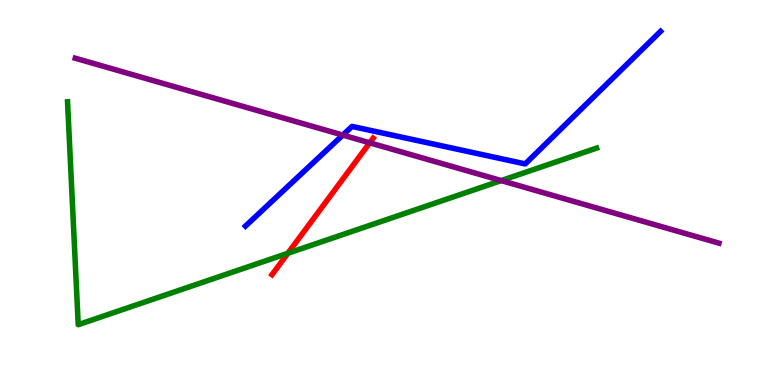[{'lines': ['blue', 'red'], 'intersections': []}, {'lines': ['green', 'red'], 'intersections': [{'x': 3.71, 'y': 3.42}]}, {'lines': ['purple', 'red'], 'intersections': [{'x': 4.77, 'y': 6.29}]}, {'lines': ['blue', 'green'], 'intersections': []}, {'lines': ['blue', 'purple'], 'intersections': [{'x': 4.42, 'y': 6.49}]}, {'lines': ['green', 'purple'], 'intersections': [{'x': 6.47, 'y': 5.31}]}]